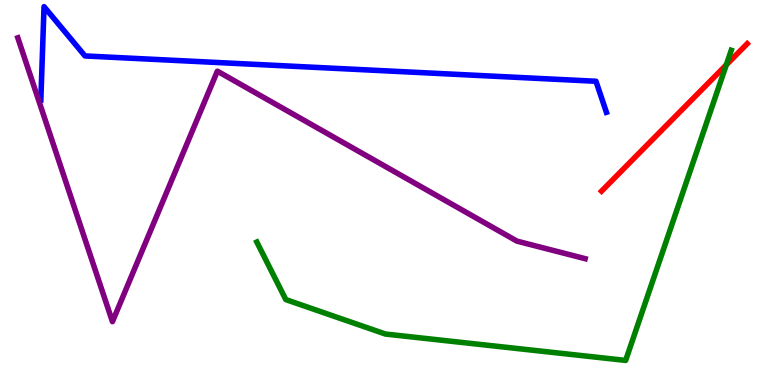[{'lines': ['blue', 'red'], 'intersections': []}, {'lines': ['green', 'red'], 'intersections': [{'x': 9.37, 'y': 8.31}]}, {'lines': ['purple', 'red'], 'intersections': []}, {'lines': ['blue', 'green'], 'intersections': []}, {'lines': ['blue', 'purple'], 'intersections': []}, {'lines': ['green', 'purple'], 'intersections': []}]